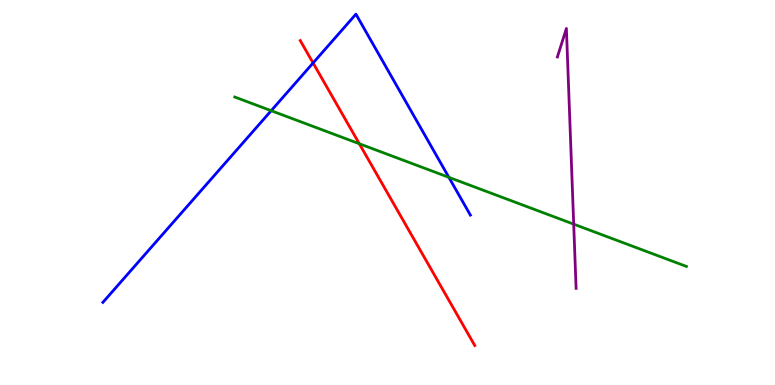[{'lines': ['blue', 'red'], 'intersections': [{'x': 4.04, 'y': 8.36}]}, {'lines': ['green', 'red'], 'intersections': [{'x': 4.64, 'y': 6.27}]}, {'lines': ['purple', 'red'], 'intersections': []}, {'lines': ['blue', 'green'], 'intersections': [{'x': 3.5, 'y': 7.12}, {'x': 5.79, 'y': 5.39}]}, {'lines': ['blue', 'purple'], 'intersections': []}, {'lines': ['green', 'purple'], 'intersections': [{'x': 7.4, 'y': 4.18}]}]